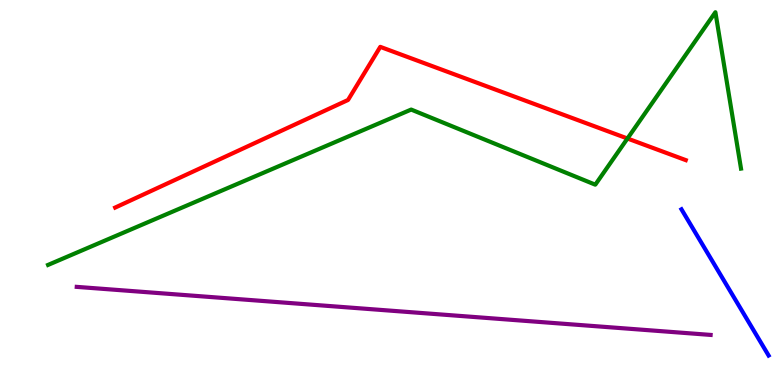[{'lines': ['blue', 'red'], 'intersections': []}, {'lines': ['green', 'red'], 'intersections': [{'x': 8.1, 'y': 6.4}]}, {'lines': ['purple', 'red'], 'intersections': []}, {'lines': ['blue', 'green'], 'intersections': []}, {'lines': ['blue', 'purple'], 'intersections': []}, {'lines': ['green', 'purple'], 'intersections': []}]